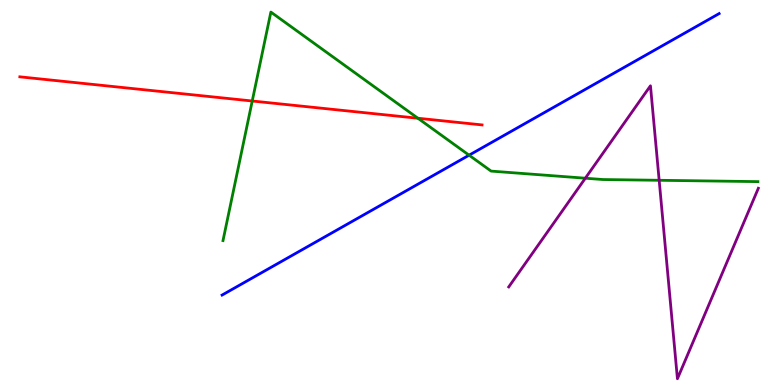[{'lines': ['blue', 'red'], 'intersections': []}, {'lines': ['green', 'red'], 'intersections': [{'x': 3.25, 'y': 7.38}, {'x': 5.39, 'y': 6.93}]}, {'lines': ['purple', 'red'], 'intersections': []}, {'lines': ['blue', 'green'], 'intersections': [{'x': 6.05, 'y': 5.97}]}, {'lines': ['blue', 'purple'], 'intersections': []}, {'lines': ['green', 'purple'], 'intersections': [{'x': 7.55, 'y': 5.37}, {'x': 8.51, 'y': 5.32}]}]